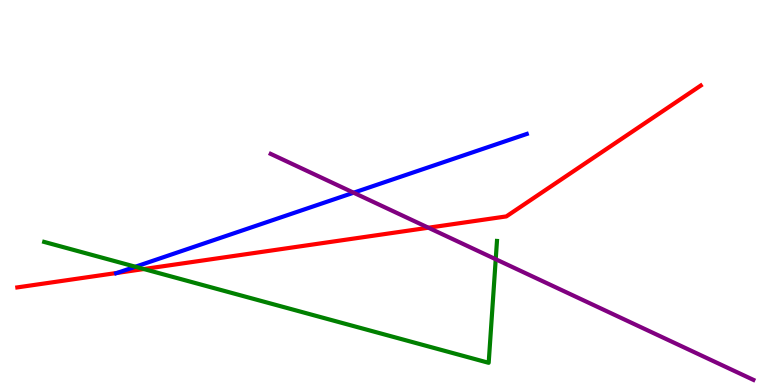[{'lines': ['blue', 'red'], 'intersections': [{'x': 1.51, 'y': 2.91}]}, {'lines': ['green', 'red'], 'intersections': [{'x': 1.86, 'y': 3.01}]}, {'lines': ['purple', 'red'], 'intersections': [{'x': 5.53, 'y': 4.09}]}, {'lines': ['blue', 'green'], 'intersections': [{'x': 1.75, 'y': 3.07}]}, {'lines': ['blue', 'purple'], 'intersections': [{'x': 4.56, 'y': 4.99}]}, {'lines': ['green', 'purple'], 'intersections': [{'x': 6.4, 'y': 3.27}]}]